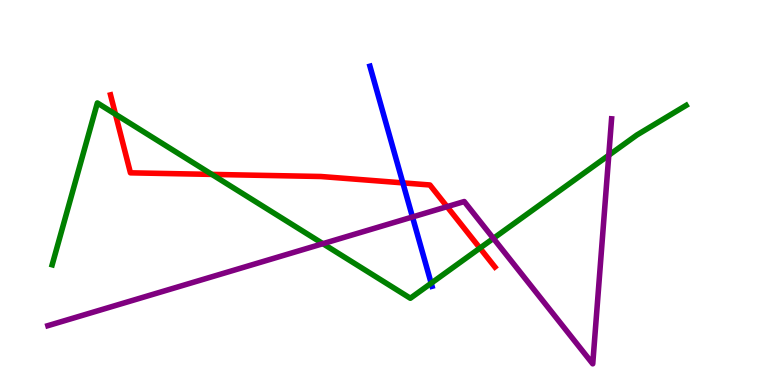[{'lines': ['blue', 'red'], 'intersections': [{'x': 5.2, 'y': 5.25}]}, {'lines': ['green', 'red'], 'intersections': [{'x': 1.49, 'y': 7.03}, {'x': 2.73, 'y': 5.47}, {'x': 6.19, 'y': 3.56}]}, {'lines': ['purple', 'red'], 'intersections': [{'x': 5.77, 'y': 4.63}]}, {'lines': ['blue', 'green'], 'intersections': [{'x': 5.56, 'y': 2.64}]}, {'lines': ['blue', 'purple'], 'intersections': [{'x': 5.32, 'y': 4.36}]}, {'lines': ['green', 'purple'], 'intersections': [{'x': 4.17, 'y': 3.67}, {'x': 6.37, 'y': 3.81}, {'x': 7.86, 'y': 5.97}]}]